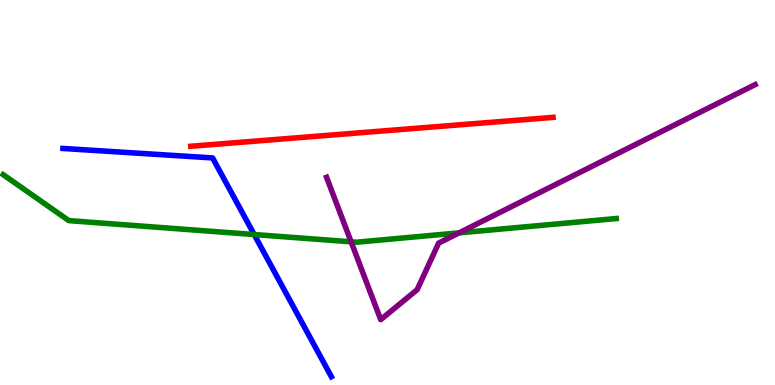[{'lines': ['blue', 'red'], 'intersections': []}, {'lines': ['green', 'red'], 'intersections': []}, {'lines': ['purple', 'red'], 'intersections': []}, {'lines': ['blue', 'green'], 'intersections': [{'x': 3.28, 'y': 3.91}]}, {'lines': ['blue', 'purple'], 'intersections': []}, {'lines': ['green', 'purple'], 'intersections': [{'x': 4.53, 'y': 3.72}, {'x': 5.92, 'y': 3.95}]}]